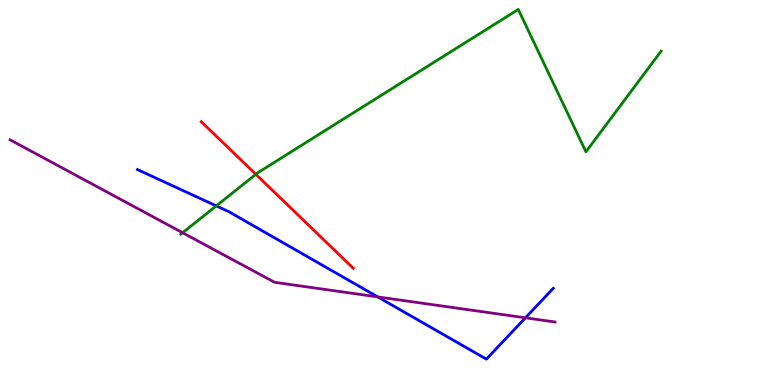[{'lines': ['blue', 'red'], 'intersections': []}, {'lines': ['green', 'red'], 'intersections': [{'x': 3.3, 'y': 5.47}]}, {'lines': ['purple', 'red'], 'intersections': []}, {'lines': ['blue', 'green'], 'intersections': [{'x': 2.79, 'y': 4.65}]}, {'lines': ['blue', 'purple'], 'intersections': [{'x': 4.87, 'y': 2.29}, {'x': 6.78, 'y': 1.75}]}, {'lines': ['green', 'purple'], 'intersections': [{'x': 2.36, 'y': 3.95}]}]